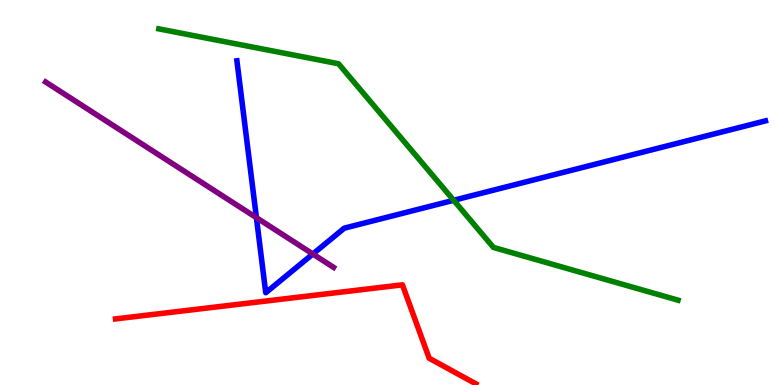[{'lines': ['blue', 'red'], 'intersections': []}, {'lines': ['green', 'red'], 'intersections': []}, {'lines': ['purple', 'red'], 'intersections': []}, {'lines': ['blue', 'green'], 'intersections': [{'x': 5.85, 'y': 4.8}]}, {'lines': ['blue', 'purple'], 'intersections': [{'x': 3.31, 'y': 4.35}, {'x': 4.04, 'y': 3.4}]}, {'lines': ['green', 'purple'], 'intersections': []}]